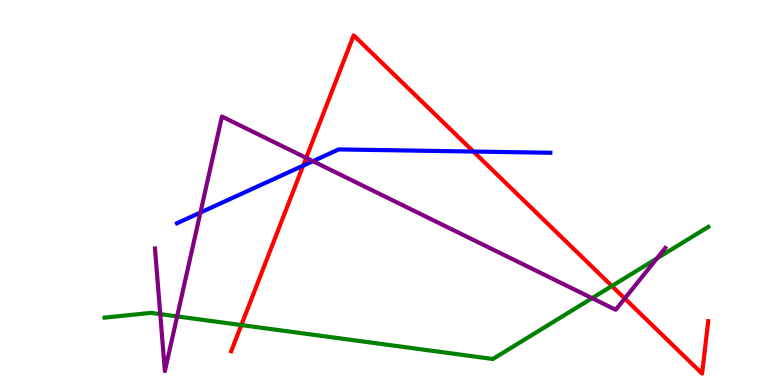[{'lines': ['blue', 'red'], 'intersections': [{'x': 3.91, 'y': 5.7}, {'x': 6.11, 'y': 6.06}]}, {'lines': ['green', 'red'], 'intersections': [{'x': 3.11, 'y': 1.56}, {'x': 7.9, 'y': 2.57}]}, {'lines': ['purple', 'red'], 'intersections': [{'x': 3.95, 'y': 5.9}, {'x': 8.06, 'y': 2.25}]}, {'lines': ['blue', 'green'], 'intersections': []}, {'lines': ['blue', 'purple'], 'intersections': [{'x': 2.59, 'y': 4.48}, {'x': 4.04, 'y': 5.81}]}, {'lines': ['green', 'purple'], 'intersections': [{'x': 2.07, 'y': 1.84}, {'x': 2.29, 'y': 1.78}, {'x': 7.64, 'y': 2.26}, {'x': 8.48, 'y': 3.29}]}]